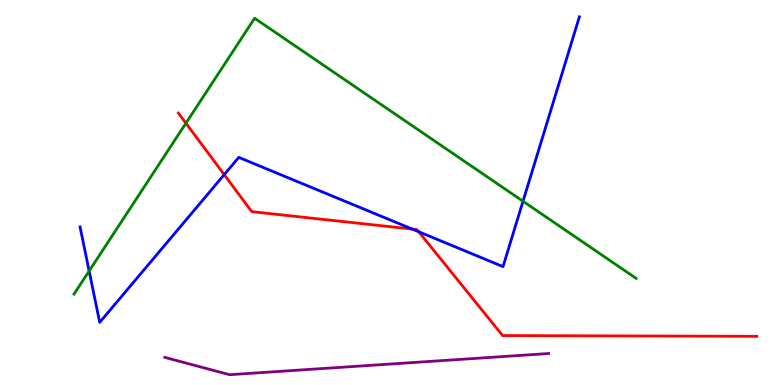[{'lines': ['blue', 'red'], 'intersections': [{'x': 2.89, 'y': 5.46}, {'x': 5.32, 'y': 4.05}, {'x': 5.4, 'y': 3.98}]}, {'lines': ['green', 'red'], 'intersections': [{'x': 2.4, 'y': 6.8}]}, {'lines': ['purple', 'red'], 'intersections': []}, {'lines': ['blue', 'green'], 'intersections': [{'x': 1.15, 'y': 2.96}, {'x': 6.75, 'y': 4.77}]}, {'lines': ['blue', 'purple'], 'intersections': []}, {'lines': ['green', 'purple'], 'intersections': []}]